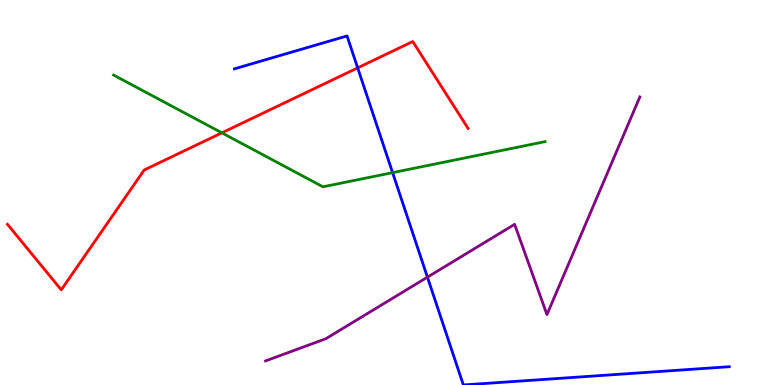[{'lines': ['blue', 'red'], 'intersections': [{'x': 4.62, 'y': 8.24}]}, {'lines': ['green', 'red'], 'intersections': [{'x': 2.86, 'y': 6.55}]}, {'lines': ['purple', 'red'], 'intersections': []}, {'lines': ['blue', 'green'], 'intersections': [{'x': 5.07, 'y': 5.52}]}, {'lines': ['blue', 'purple'], 'intersections': [{'x': 5.52, 'y': 2.8}]}, {'lines': ['green', 'purple'], 'intersections': []}]